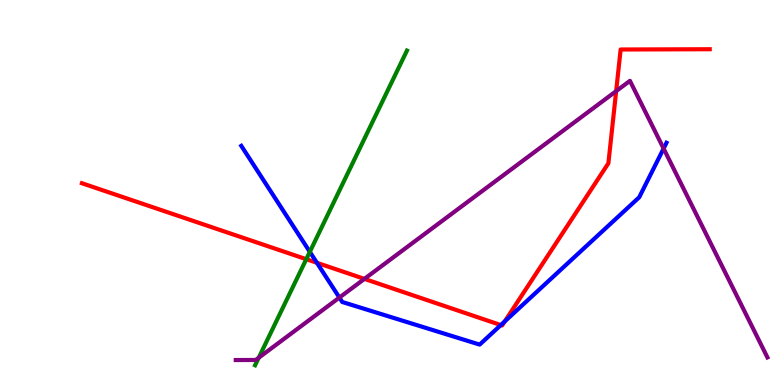[{'lines': ['blue', 'red'], 'intersections': [{'x': 4.09, 'y': 3.17}, {'x': 6.46, 'y': 1.56}, {'x': 6.51, 'y': 1.65}]}, {'lines': ['green', 'red'], 'intersections': [{'x': 3.95, 'y': 3.27}]}, {'lines': ['purple', 'red'], 'intersections': [{'x': 4.7, 'y': 2.76}, {'x': 7.95, 'y': 7.63}]}, {'lines': ['blue', 'green'], 'intersections': [{'x': 4.0, 'y': 3.46}]}, {'lines': ['blue', 'purple'], 'intersections': [{'x': 4.38, 'y': 2.27}, {'x': 8.56, 'y': 6.14}]}, {'lines': ['green', 'purple'], 'intersections': [{'x': 3.34, 'y': 0.708}]}]